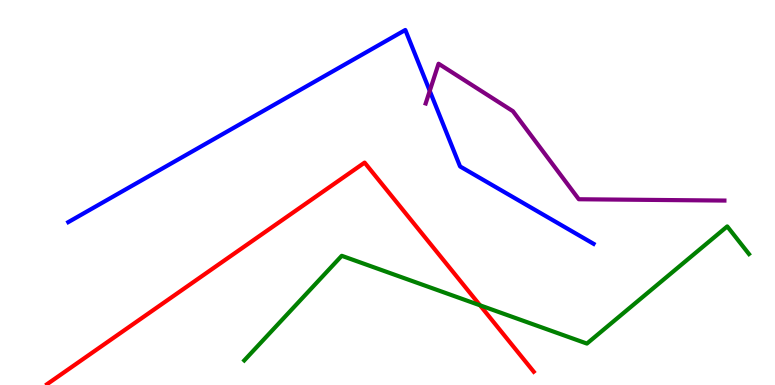[{'lines': ['blue', 'red'], 'intersections': []}, {'lines': ['green', 'red'], 'intersections': [{'x': 6.19, 'y': 2.07}]}, {'lines': ['purple', 'red'], 'intersections': []}, {'lines': ['blue', 'green'], 'intersections': []}, {'lines': ['blue', 'purple'], 'intersections': [{'x': 5.55, 'y': 7.64}]}, {'lines': ['green', 'purple'], 'intersections': []}]